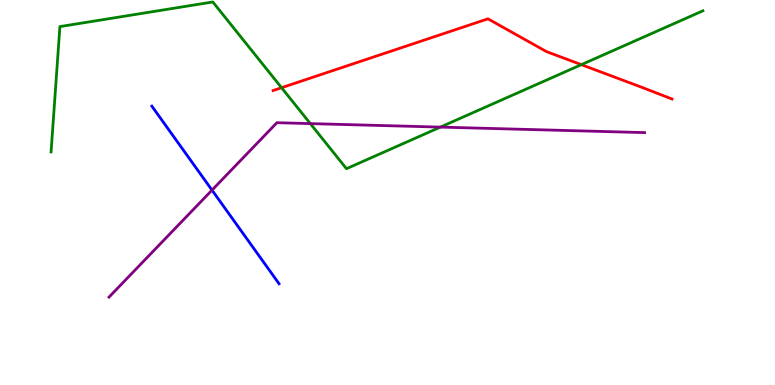[{'lines': ['blue', 'red'], 'intersections': []}, {'lines': ['green', 'red'], 'intersections': [{'x': 3.63, 'y': 7.72}, {'x': 7.5, 'y': 8.32}]}, {'lines': ['purple', 'red'], 'intersections': []}, {'lines': ['blue', 'green'], 'intersections': []}, {'lines': ['blue', 'purple'], 'intersections': [{'x': 2.74, 'y': 5.06}]}, {'lines': ['green', 'purple'], 'intersections': [{'x': 4.0, 'y': 6.79}, {'x': 5.68, 'y': 6.7}]}]